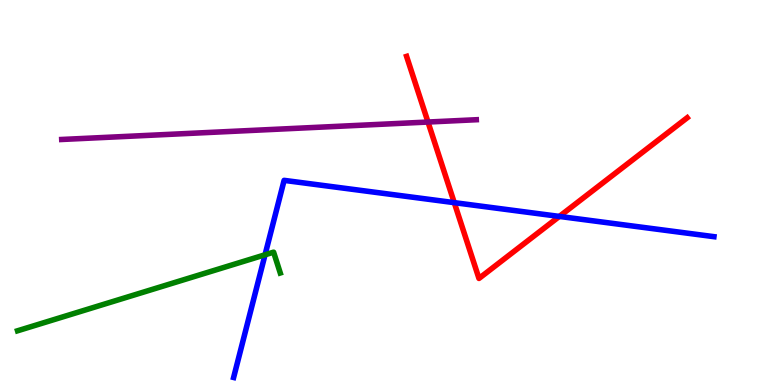[{'lines': ['blue', 'red'], 'intersections': [{'x': 5.86, 'y': 4.74}, {'x': 7.22, 'y': 4.38}]}, {'lines': ['green', 'red'], 'intersections': []}, {'lines': ['purple', 'red'], 'intersections': [{'x': 5.52, 'y': 6.83}]}, {'lines': ['blue', 'green'], 'intersections': [{'x': 3.42, 'y': 3.38}]}, {'lines': ['blue', 'purple'], 'intersections': []}, {'lines': ['green', 'purple'], 'intersections': []}]